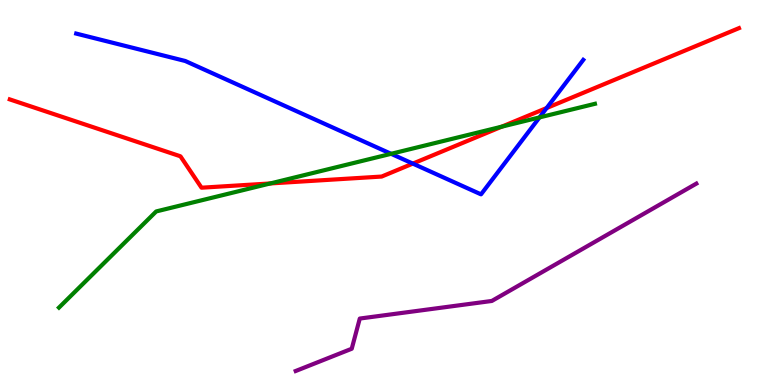[{'lines': ['blue', 'red'], 'intersections': [{'x': 5.33, 'y': 5.75}, {'x': 7.05, 'y': 7.19}]}, {'lines': ['green', 'red'], 'intersections': [{'x': 3.49, 'y': 5.24}, {'x': 6.47, 'y': 6.71}]}, {'lines': ['purple', 'red'], 'intersections': []}, {'lines': ['blue', 'green'], 'intersections': [{'x': 5.05, 'y': 6.0}, {'x': 6.96, 'y': 6.95}]}, {'lines': ['blue', 'purple'], 'intersections': []}, {'lines': ['green', 'purple'], 'intersections': []}]